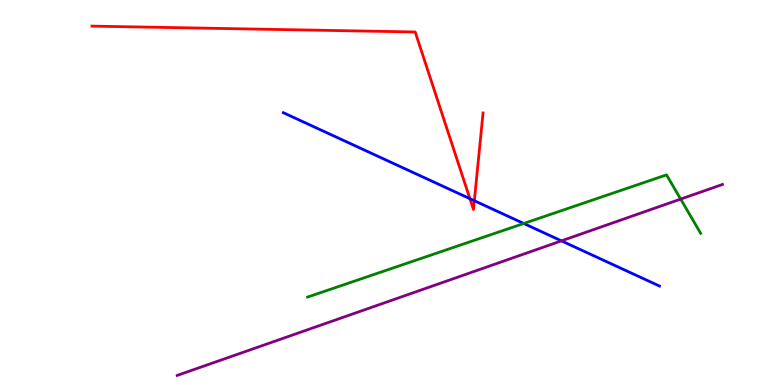[{'lines': ['blue', 'red'], 'intersections': [{'x': 6.06, 'y': 4.84}, {'x': 6.12, 'y': 4.79}]}, {'lines': ['green', 'red'], 'intersections': []}, {'lines': ['purple', 'red'], 'intersections': []}, {'lines': ['blue', 'green'], 'intersections': [{'x': 6.76, 'y': 4.2}]}, {'lines': ['blue', 'purple'], 'intersections': [{'x': 7.24, 'y': 3.74}]}, {'lines': ['green', 'purple'], 'intersections': [{'x': 8.78, 'y': 4.83}]}]